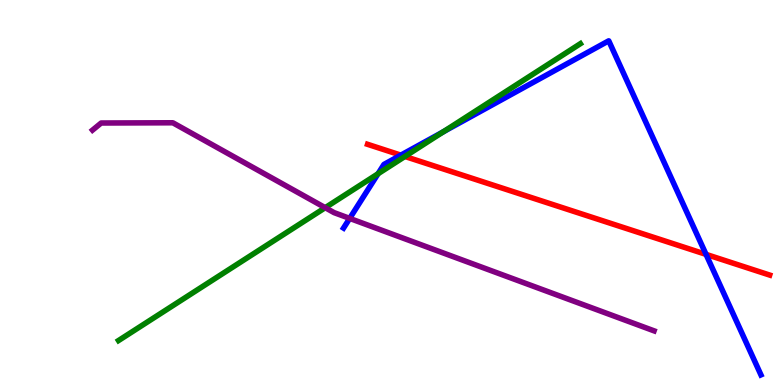[{'lines': ['blue', 'red'], 'intersections': [{'x': 5.17, 'y': 5.97}, {'x': 9.11, 'y': 3.39}]}, {'lines': ['green', 'red'], 'intersections': [{'x': 5.22, 'y': 5.94}]}, {'lines': ['purple', 'red'], 'intersections': []}, {'lines': ['blue', 'green'], 'intersections': [{'x': 4.88, 'y': 5.49}, {'x': 5.72, 'y': 6.58}]}, {'lines': ['blue', 'purple'], 'intersections': [{'x': 4.51, 'y': 4.33}]}, {'lines': ['green', 'purple'], 'intersections': [{'x': 4.2, 'y': 4.61}]}]